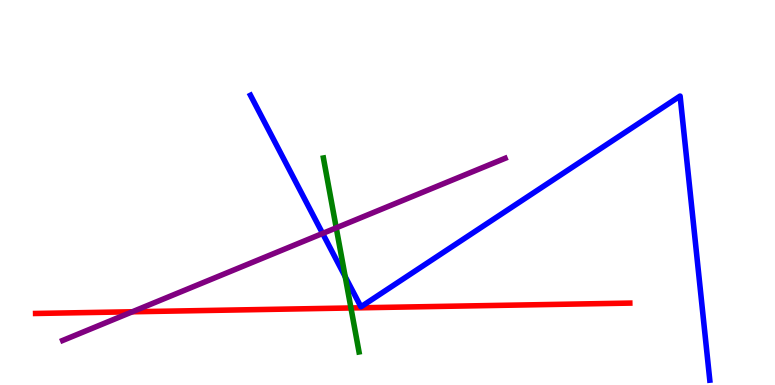[{'lines': ['blue', 'red'], 'intersections': []}, {'lines': ['green', 'red'], 'intersections': [{'x': 4.53, 'y': 2.0}]}, {'lines': ['purple', 'red'], 'intersections': [{'x': 1.71, 'y': 1.9}]}, {'lines': ['blue', 'green'], 'intersections': [{'x': 4.45, 'y': 2.81}]}, {'lines': ['blue', 'purple'], 'intersections': [{'x': 4.16, 'y': 3.94}]}, {'lines': ['green', 'purple'], 'intersections': [{'x': 4.34, 'y': 4.08}]}]